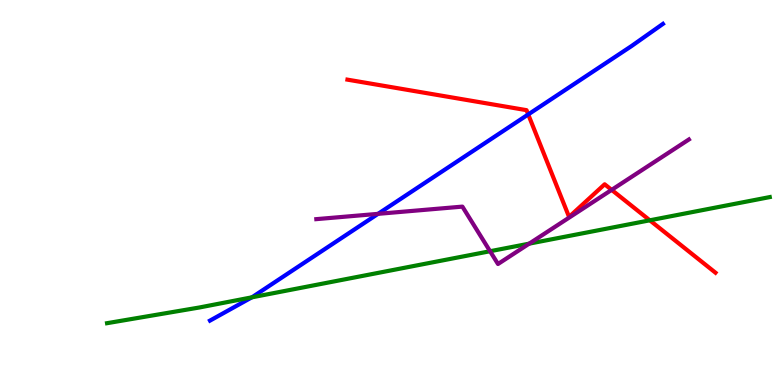[{'lines': ['blue', 'red'], 'intersections': [{'x': 6.82, 'y': 7.03}]}, {'lines': ['green', 'red'], 'intersections': [{'x': 8.38, 'y': 4.28}]}, {'lines': ['purple', 'red'], 'intersections': [{'x': 7.89, 'y': 5.07}]}, {'lines': ['blue', 'green'], 'intersections': [{'x': 3.25, 'y': 2.28}]}, {'lines': ['blue', 'purple'], 'intersections': [{'x': 4.88, 'y': 4.45}]}, {'lines': ['green', 'purple'], 'intersections': [{'x': 6.32, 'y': 3.47}, {'x': 6.83, 'y': 3.67}]}]